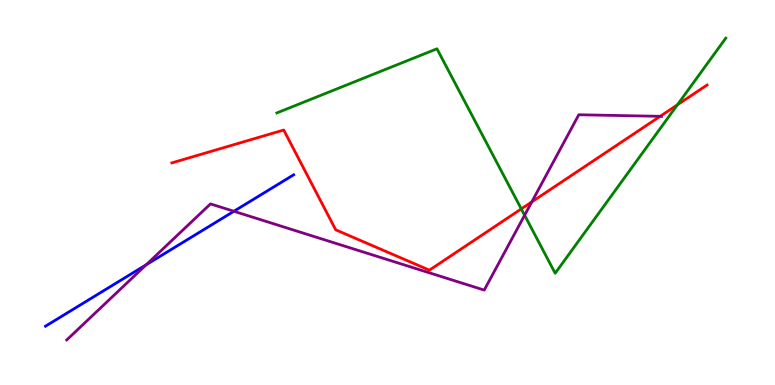[{'lines': ['blue', 'red'], 'intersections': []}, {'lines': ['green', 'red'], 'intersections': [{'x': 6.73, 'y': 4.57}, {'x': 8.74, 'y': 7.28}]}, {'lines': ['purple', 'red'], 'intersections': [{'x': 6.86, 'y': 4.76}, {'x': 8.52, 'y': 6.98}]}, {'lines': ['blue', 'green'], 'intersections': []}, {'lines': ['blue', 'purple'], 'intersections': [{'x': 1.89, 'y': 3.12}, {'x': 3.02, 'y': 4.51}]}, {'lines': ['green', 'purple'], 'intersections': [{'x': 6.77, 'y': 4.41}]}]